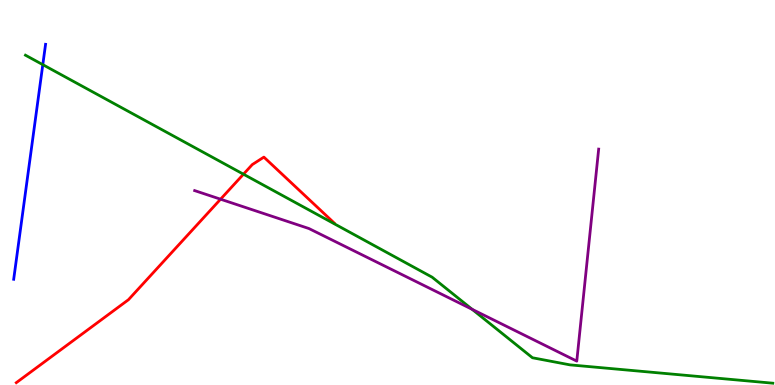[{'lines': ['blue', 'red'], 'intersections': []}, {'lines': ['green', 'red'], 'intersections': [{'x': 3.14, 'y': 5.48}]}, {'lines': ['purple', 'red'], 'intersections': [{'x': 2.85, 'y': 4.83}]}, {'lines': ['blue', 'green'], 'intersections': [{'x': 0.552, 'y': 8.32}]}, {'lines': ['blue', 'purple'], 'intersections': []}, {'lines': ['green', 'purple'], 'intersections': [{'x': 6.09, 'y': 1.97}]}]